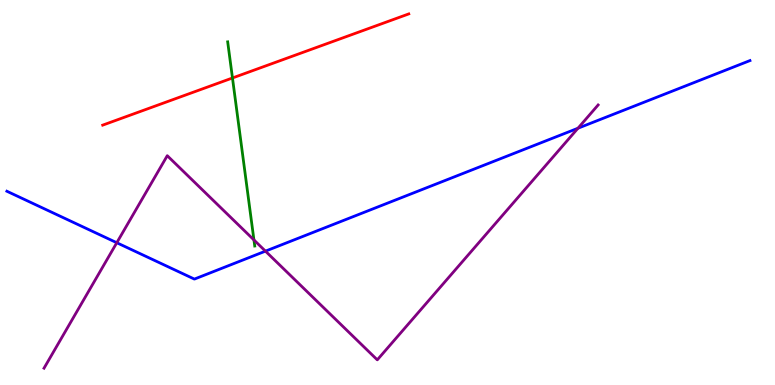[{'lines': ['blue', 'red'], 'intersections': []}, {'lines': ['green', 'red'], 'intersections': [{'x': 3.0, 'y': 7.97}]}, {'lines': ['purple', 'red'], 'intersections': []}, {'lines': ['blue', 'green'], 'intersections': []}, {'lines': ['blue', 'purple'], 'intersections': [{'x': 1.51, 'y': 3.7}, {'x': 3.43, 'y': 3.48}, {'x': 7.46, 'y': 6.67}]}, {'lines': ['green', 'purple'], 'intersections': [{'x': 3.28, 'y': 3.77}]}]